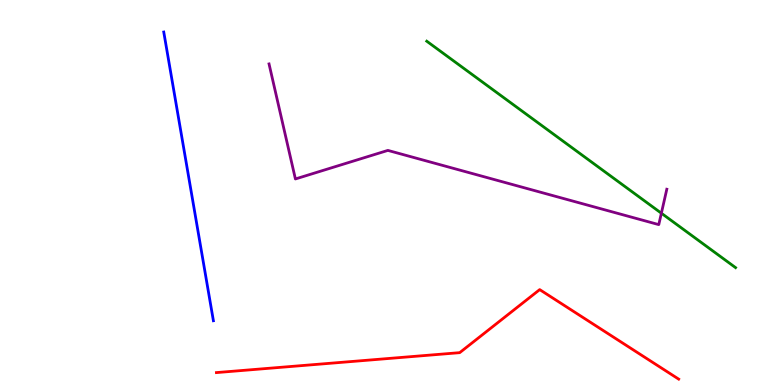[{'lines': ['blue', 'red'], 'intersections': []}, {'lines': ['green', 'red'], 'intersections': []}, {'lines': ['purple', 'red'], 'intersections': []}, {'lines': ['blue', 'green'], 'intersections': []}, {'lines': ['blue', 'purple'], 'intersections': []}, {'lines': ['green', 'purple'], 'intersections': [{'x': 8.53, 'y': 4.46}]}]